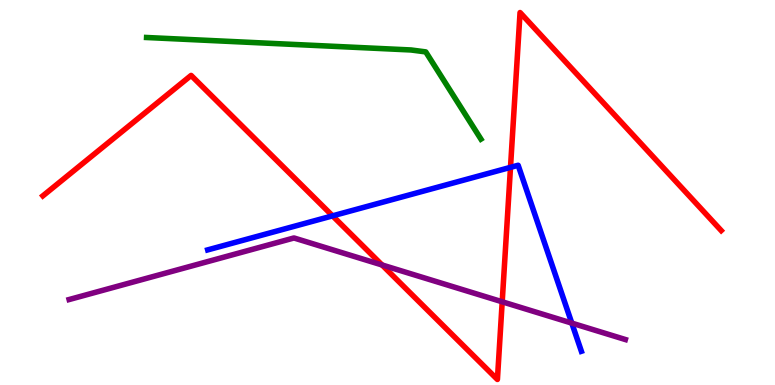[{'lines': ['blue', 'red'], 'intersections': [{'x': 4.29, 'y': 4.39}, {'x': 6.59, 'y': 5.65}]}, {'lines': ['green', 'red'], 'intersections': []}, {'lines': ['purple', 'red'], 'intersections': [{'x': 4.93, 'y': 3.12}, {'x': 6.48, 'y': 2.16}]}, {'lines': ['blue', 'green'], 'intersections': []}, {'lines': ['blue', 'purple'], 'intersections': [{'x': 7.38, 'y': 1.61}]}, {'lines': ['green', 'purple'], 'intersections': []}]